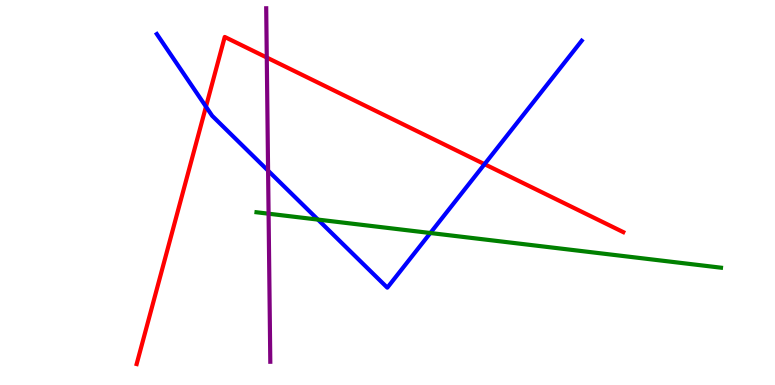[{'lines': ['blue', 'red'], 'intersections': [{'x': 2.66, 'y': 7.23}, {'x': 6.25, 'y': 5.74}]}, {'lines': ['green', 'red'], 'intersections': []}, {'lines': ['purple', 'red'], 'intersections': [{'x': 3.44, 'y': 8.51}]}, {'lines': ['blue', 'green'], 'intersections': [{'x': 4.1, 'y': 4.3}, {'x': 5.55, 'y': 3.95}]}, {'lines': ['blue', 'purple'], 'intersections': [{'x': 3.46, 'y': 5.57}]}, {'lines': ['green', 'purple'], 'intersections': [{'x': 3.47, 'y': 4.45}]}]